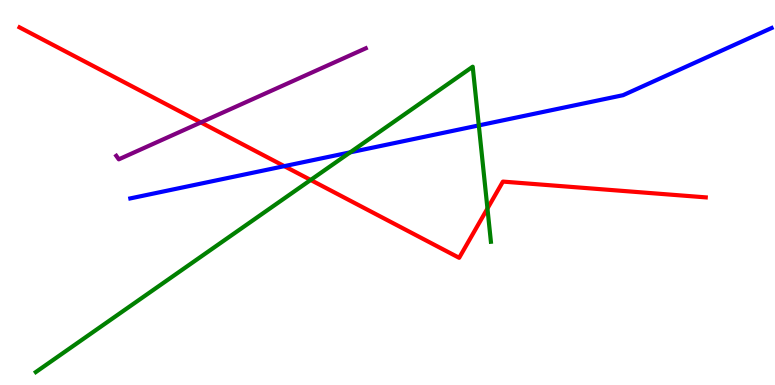[{'lines': ['blue', 'red'], 'intersections': [{'x': 3.67, 'y': 5.68}]}, {'lines': ['green', 'red'], 'intersections': [{'x': 4.01, 'y': 5.33}, {'x': 6.29, 'y': 4.58}]}, {'lines': ['purple', 'red'], 'intersections': [{'x': 2.59, 'y': 6.82}]}, {'lines': ['blue', 'green'], 'intersections': [{'x': 4.52, 'y': 6.04}, {'x': 6.18, 'y': 6.74}]}, {'lines': ['blue', 'purple'], 'intersections': []}, {'lines': ['green', 'purple'], 'intersections': []}]